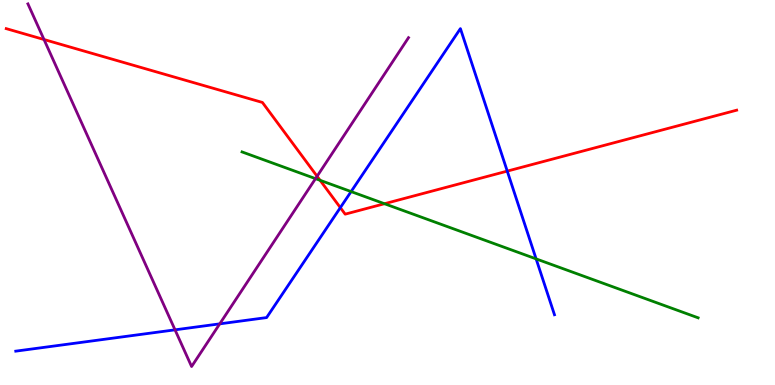[{'lines': ['blue', 'red'], 'intersections': [{'x': 4.39, 'y': 4.61}, {'x': 6.55, 'y': 5.56}]}, {'lines': ['green', 'red'], 'intersections': [{'x': 4.13, 'y': 5.32}, {'x': 4.96, 'y': 4.71}]}, {'lines': ['purple', 'red'], 'intersections': [{'x': 0.568, 'y': 8.97}, {'x': 4.09, 'y': 5.42}]}, {'lines': ['blue', 'green'], 'intersections': [{'x': 4.53, 'y': 5.02}, {'x': 6.92, 'y': 3.28}]}, {'lines': ['blue', 'purple'], 'intersections': [{'x': 2.26, 'y': 1.43}, {'x': 2.84, 'y': 1.59}]}, {'lines': ['green', 'purple'], 'intersections': [{'x': 4.07, 'y': 5.36}]}]